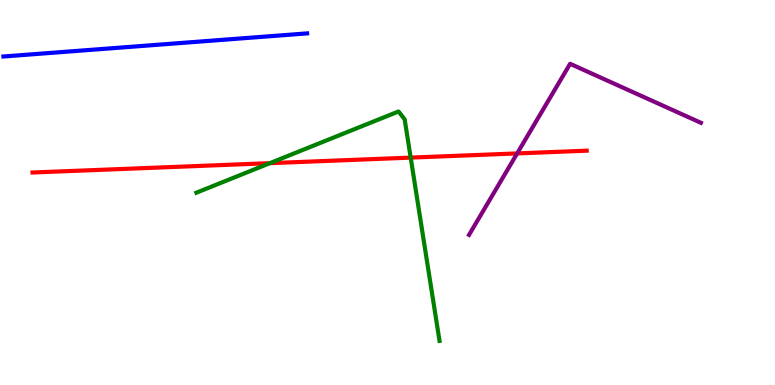[{'lines': ['blue', 'red'], 'intersections': []}, {'lines': ['green', 'red'], 'intersections': [{'x': 3.48, 'y': 5.76}, {'x': 5.3, 'y': 5.91}]}, {'lines': ['purple', 'red'], 'intersections': [{'x': 6.67, 'y': 6.02}]}, {'lines': ['blue', 'green'], 'intersections': []}, {'lines': ['blue', 'purple'], 'intersections': []}, {'lines': ['green', 'purple'], 'intersections': []}]